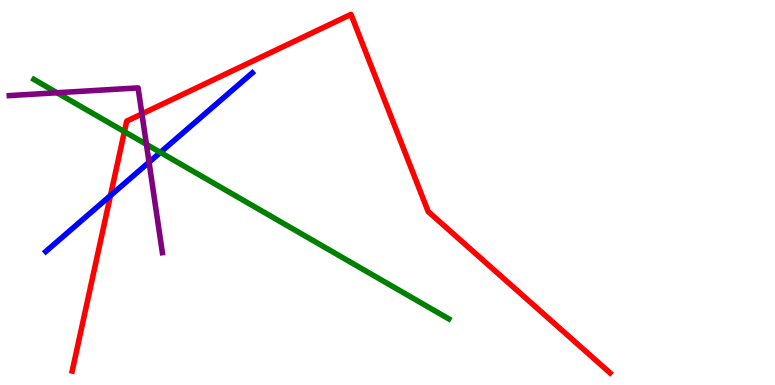[{'lines': ['blue', 'red'], 'intersections': [{'x': 1.43, 'y': 4.92}]}, {'lines': ['green', 'red'], 'intersections': [{'x': 1.61, 'y': 6.58}]}, {'lines': ['purple', 'red'], 'intersections': [{'x': 1.83, 'y': 7.04}]}, {'lines': ['blue', 'green'], 'intersections': [{'x': 2.07, 'y': 6.04}]}, {'lines': ['blue', 'purple'], 'intersections': [{'x': 1.92, 'y': 5.79}]}, {'lines': ['green', 'purple'], 'intersections': [{'x': 0.735, 'y': 7.59}, {'x': 1.89, 'y': 6.25}]}]